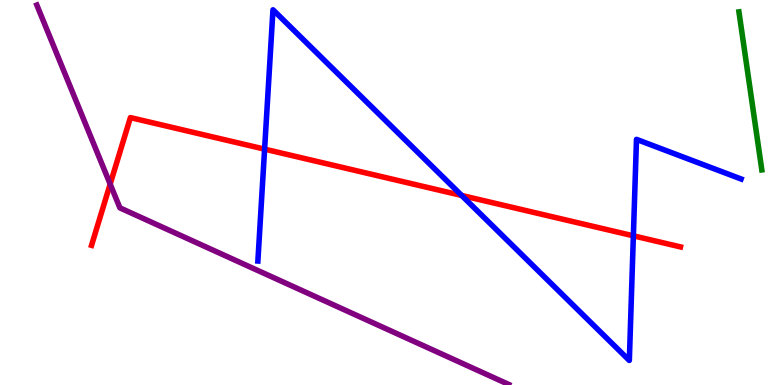[{'lines': ['blue', 'red'], 'intersections': [{'x': 3.41, 'y': 6.13}, {'x': 5.96, 'y': 4.92}, {'x': 8.17, 'y': 3.87}]}, {'lines': ['green', 'red'], 'intersections': []}, {'lines': ['purple', 'red'], 'intersections': [{'x': 1.42, 'y': 5.22}]}, {'lines': ['blue', 'green'], 'intersections': []}, {'lines': ['blue', 'purple'], 'intersections': []}, {'lines': ['green', 'purple'], 'intersections': []}]